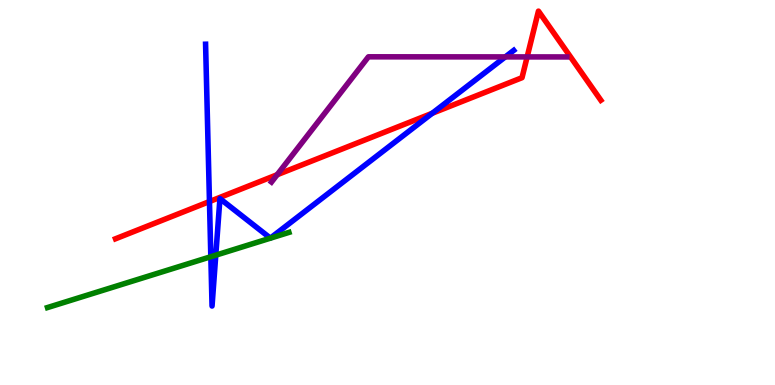[{'lines': ['blue', 'red'], 'intersections': [{'x': 2.7, 'y': 4.76}, {'x': 5.58, 'y': 7.06}]}, {'lines': ['green', 'red'], 'intersections': []}, {'lines': ['purple', 'red'], 'intersections': [{'x': 3.58, 'y': 5.46}, {'x': 6.8, 'y': 8.52}]}, {'lines': ['blue', 'green'], 'intersections': [{'x': 2.72, 'y': 3.33}, {'x': 2.78, 'y': 3.37}]}, {'lines': ['blue', 'purple'], 'intersections': [{'x': 6.52, 'y': 8.52}]}, {'lines': ['green', 'purple'], 'intersections': []}]